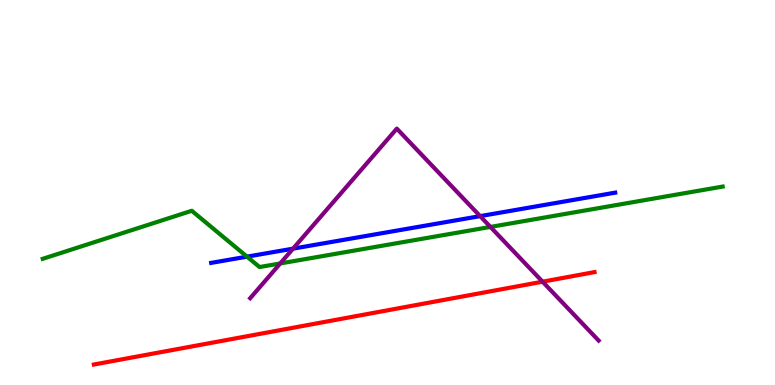[{'lines': ['blue', 'red'], 'intersections': []}, {'lines': ['green', 'red'], 'intersections': []}, {'lines': ['purple', 'red'], 'intersections': [{'x': 7.0, 'y': 2.68}]}, {'lines': ['blue', 'green'], 'intersections': [{'x': 3.19, 'y': 3.33}]}, {'lines': ['blue', 'purple'], 'intersections': [{'x': 3.78, 'y': 3.54}, {'x': 6.2, 'y': 4.39}]}, {'lines': ['green', 'purple'], 'intersections': [{'x': 3.62, 'y': 3.16}, {'x': 6.33, 'y': 4.11}]}]